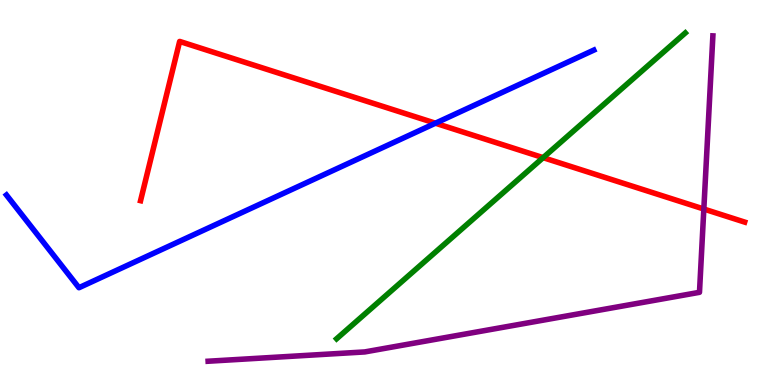[{'lines': ['blue', 'red'], 'intersections': [{'x': 5.62, 'y': 6.8}]}, {'lines': ['green', 'red'], 'intersections': [{'x': 7.01, 'y': 5.91}]}, {'lines': ['purple', 'red'], 'intersections': [{'x': 9.08, 'y': 4.57}]}, {'lines': ['blue', 'green'], 'intersections': []}, {'lines': ['blue', 'purple'], 'intersections': []}, {'lines': ['green', 'purple'], 'intersections': []}]